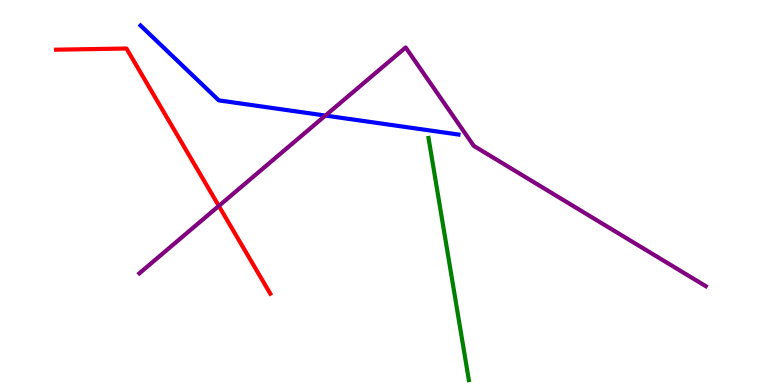[{'lines': ['blue', 'red'], 'intersections': []}, {'lines': ['green', 'red'], 'intersections': []}, {'lines': ['purple', 'red'], 'intersections': [{'x': 2.82, 'y': 4.65}]}, {'lines': ['blue', 'green'], 'intersections': []}, {'lines': ['blue', 'purple'], 'intersections': [{'x': 4.2, 'y': 7.0}]}, {'lines': ['green', 'purple'], 'intersections': []}]